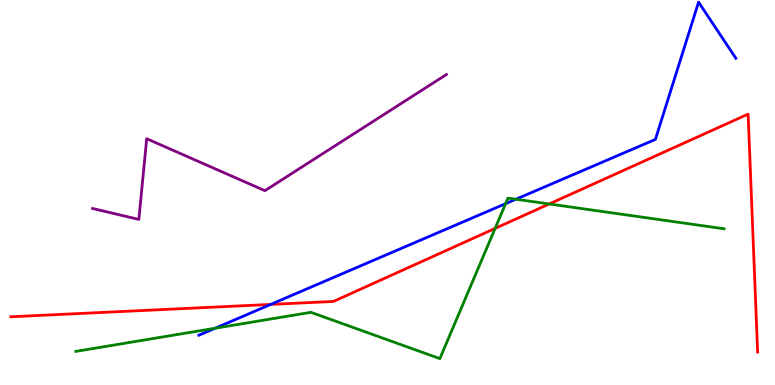[{'lines': ['blue', 'red'], 'intersections': [{'x': 3.49, 'y': 2.09}]}, {'lines': ['green', 'red'], 'intersections': [{'x': 6.39, 'y': 4.07}, {'x': 7.09, 'y': 4.7}]}, {'lines': ['purple', 'red'], 'intersections': []}, {'lines': ['blue', 'green'], 'intersections': [{'x': 2.78, 'y': 1.47}, {'x': 6.52, 'y': 4.71}, {'x': 6.66, 'y': 4.82}]}, {'lines': ['blue', 'purple'], 'intersections': []}, {'lines': ['green', 'purple'], 'intersections': []}]